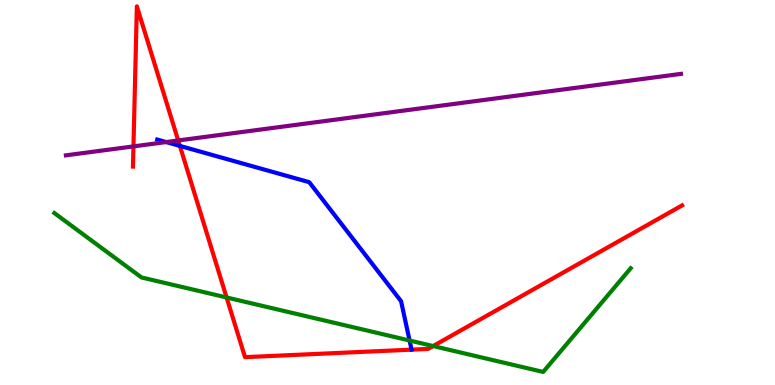[{'lines': ['blue', 'red'], 'intersections': [{'x': 2.32, 'y': 6.21}]}, {'lines': ['green', 'red'], 'intersections': [{'x': 2.92, 'y': 2.27}, {'x': 5.59, 'y': 1.01}]}, {'lines': ['purple', 'red'], 'intersections': [{'x': 1.72, 'y': 6.2}, {'x': 2.3, 'y': 6.35}]}, {'lines': ['blue', 'green'], 'intersections': [{'x': 5.28, 'y': 1.16}]}, {'lines': ['blue', 'purple'], 'intersections': [{'x': 2.14, 'y': 6.31}]}, {'lines': ['green', 'purple'], 'intersections': []}]